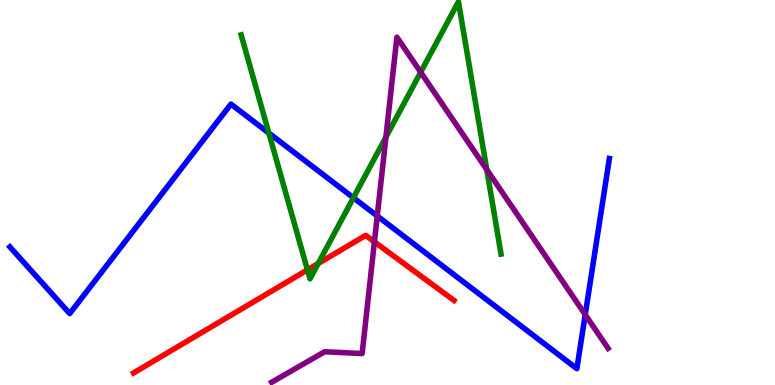[{'lines': ['blue', 'red'], 'intersections': []}, {'lines': ['green', 'red'], 'intersections': [{'x': 3.97, 'y': 2.99}, {'x': 4.11, 'y': 3.16}]}, {'lines': ['purple', 'red'], 'intersections': [{'x': 4.83, 'y': 3.72}]}, {'lines': ['blue', 'green'], 'intersections': [{'x': 3.47, 'y': 6.54}, {'x': 4.56, 'y': 4.86}]}, {'lines': ['blue', 'purple'], 'intersections': [{'x': 4.87, 'y': 4.39}, {'x': 7.55, 'y': 1.83}]}, {'lines': ['green', 'purple'], 'intersections': [{'x': 4.98, 'y': 6.44}, {'x': 5.43, 'y': 8.12}, {'x': 6.28, 'y': 5.59}]}]